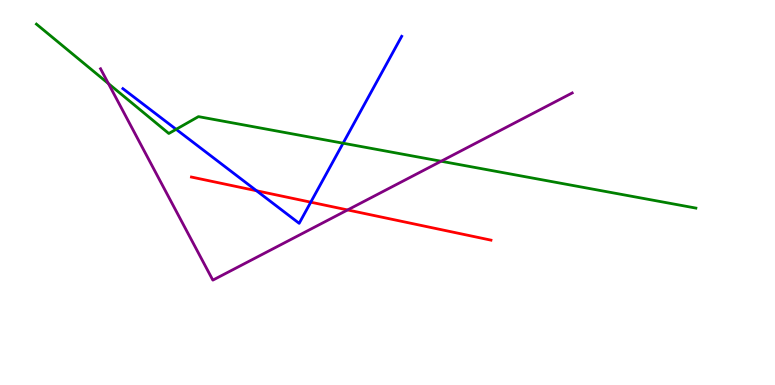[{'lines': ['blue', 'red'], 'intersections': [{'x': 3.31, 'y': 5.04}, {'x': 4.01, 'y': 4.75}]}, {'lines': ['green', 'red'], 'intersections': []}, {'lines': ['purple', 'red'], 'intersections': [{'x': 4.49, 'y': 4.55}]}, {'lines': ['blue', 'green'], 'intersections': [{'x': 2.27, 'y': 6.64}, {'x': 4.43, 'y': 6.28}]}, {'lines': ['blue', 'purple'], 'intersections': []}, {'lines': ['green', 'purple'], 'intersections': [{'x': 1.4, 'y': 7.83}, {'x': 5.69, 'y': 5.81}]}]